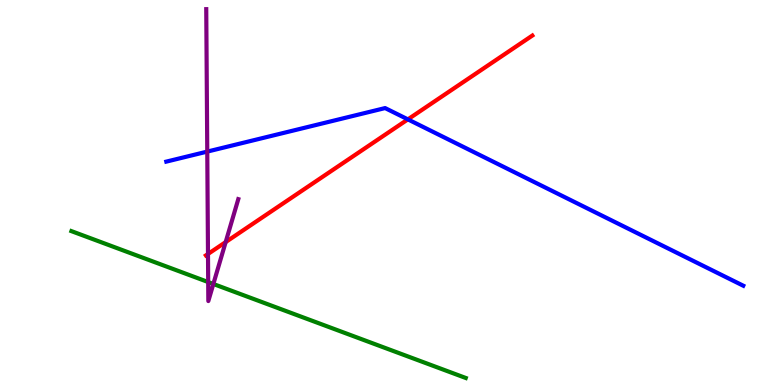[{'lines': ['blue', 'red'], 'intersections': [{'x': 5.26, 'y': 6.9}]}, {'lines': ['green', 'red'], 'intersections': []}, {'lines': ['purple', 'red'], 'intersections': [{'x': 2.68, 'y': 3.4}, {'x': 2.91, 'y': 3.71}]}, {'lines': ['blue', 'green'], 'intersections': []}, {'lines': ['blue', 'purple'], 'intersections': [{'x': 2.67, 'y': 6.06}]}, {'lines': ['green', 'purple'], 'intersections': [{'x': 2.69, 'y': 2.67}, {'x': 2.75, 'y': 2.62}]}]